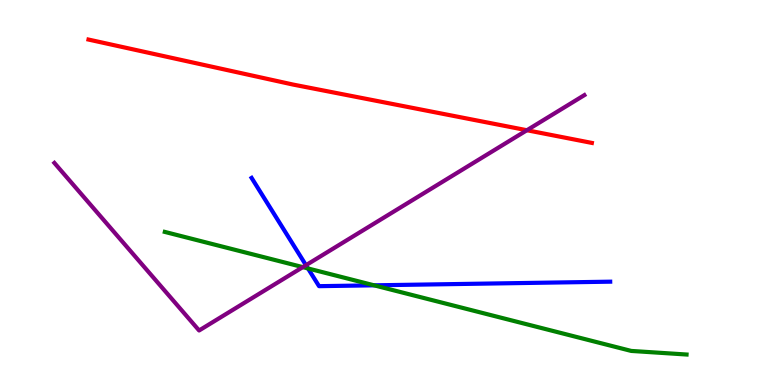[{'lines': ['blue', 'red'], 'intersections': []}, {'lines': ['green', 'red'], 'intersections': []}, {'lines': ['purple', 'red'], 'intersections': [{'x': 6.8, 'y': 6.62}]}, {'lines': ['blue', 'green'], 'intersections': [{'x': 3.97, 'y': 3.03}, {'x': 4.83, 'y': 2.59}]}, {'lines': ['blue', 'purple'], 'intersections': [{'x': 3.95, 'y': 3.11}]}, {'lines': ['green', 'purple'], 'intersections': [{'x': 3.91, 'y': 3.06}]}]